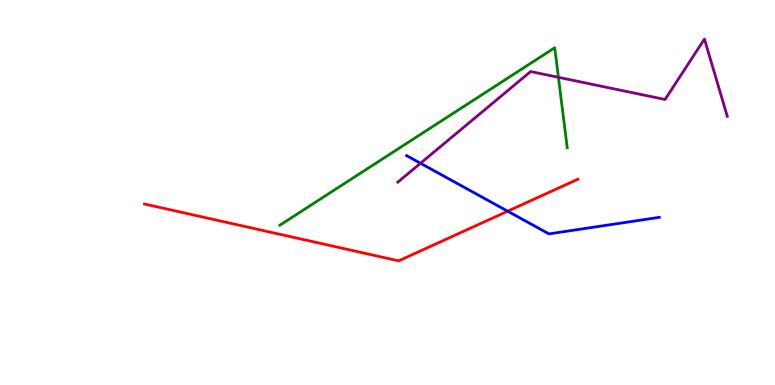[{'lines': ['blue', 'red'], 'intersections': [{'x': 6.55, 'y': 4.51}]}, {'lines': ['green', 'red'], 'intersections': []}, {'lines': ['purple', 'red'], 'intersections': []}, {'lines': ['blue', 'green'], 'intersections': []}, {'lines': ['blue', 'purple'], 'intersections': [{'x': 5.43, 'y': 5.76}]}, {'lines': ['green', 'purple'], 'intersections': [{'x': 7.21, 'y': 7.99}]}]